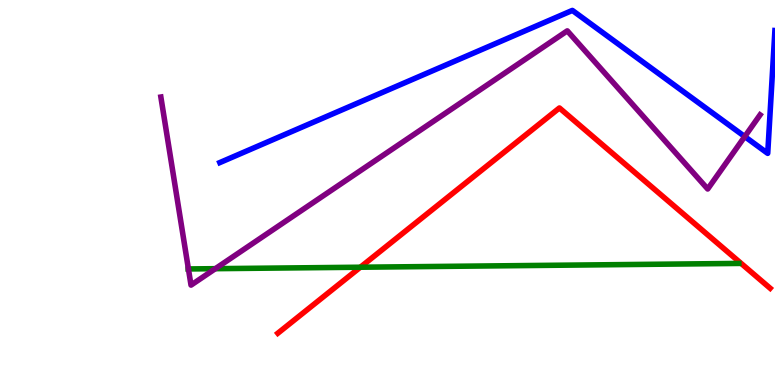[{'lines': ['blue', 'red'], 'intersections': []}, {'lines': ['green', 'red'], 'intersections': [{'x': 4.65, 'y': 3.06}]}, {'lines': ['purple', 'red'], 'intersections': []}, {'lines': ['blue', 'green'], 'intersections': []}, {'lines': ['blue', 'purple'], 'intersections': [{'x': 9.61, 'y': 6.45}]}, {'lines': ['green', 'purple'], 'intersections': [{'x': 2.43, 'y': 3.01}, {'x': 2.78, 'y': 3.02}]}]